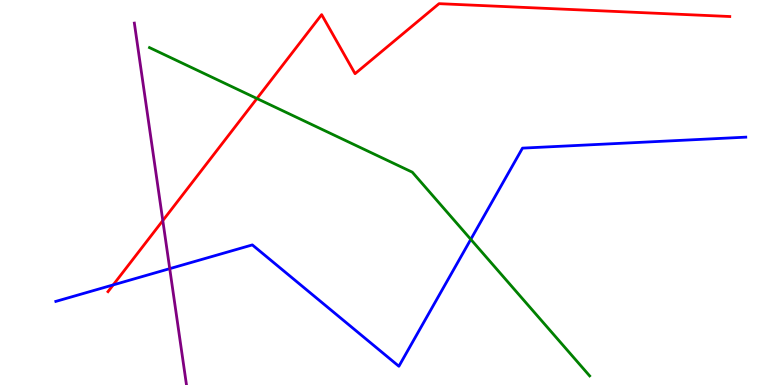[{'lines': ['blue', 'red'], 'intersections': [{'x': 1.46, 'y': 2.6}]}, {'lines': ['green', 'red'], 'intersections': [{'x': 3.32, 'y': 7.44}]}, {'lines': ['purple', 'red'], 'intersections': [{'x': 2.1, 'y': 4.27}]}, {'lines': ['blue', 'green'], 'intersections': [{'x': 6.07, 'y': 3.78}]}, {'lines': ['blue', 'purple'], 'intersections': [{'x': 2.19, 'y': 3.02}]}, {'lines': ['green', 'purple'], 'intersections': []}]